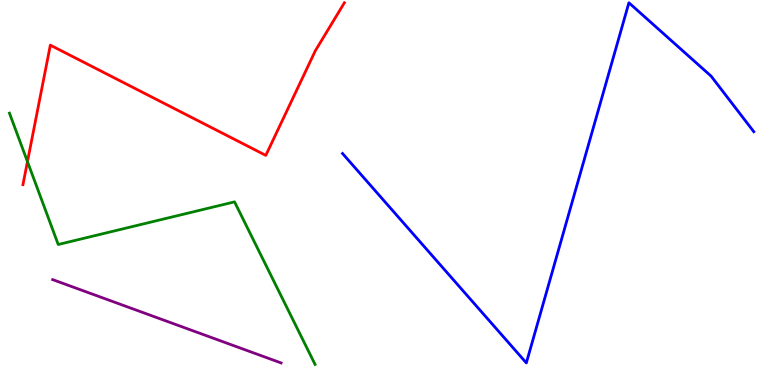[{'lines': ['blue', 'red'], 'intersections': []}, {'lines': ['green', 'red'], 'intersections': [{'x': 0.354, 'y': 5.8}]}, {'lines': ['purple', 'red'], 'intersections': []}, {'lines': ['blue', 'green'], 'intersections': []}, {'lines': ['blue', 'purple'], 'intersections': []}, {'lines': ['green', 'purple'], 'intersections': []}]